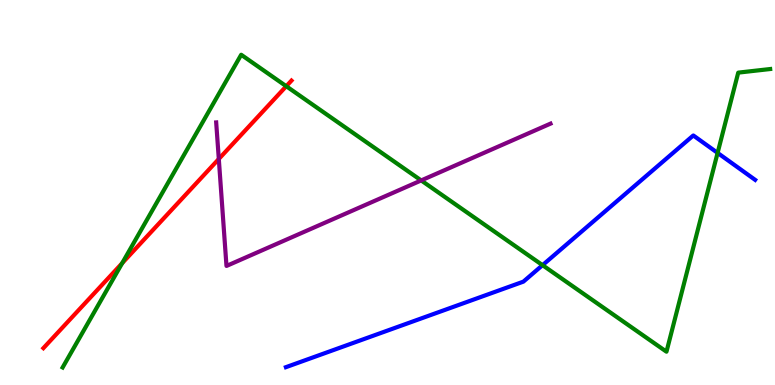[{'lines': ['blue', 'red'], 'intersections': []}, {'lines': ['green', 'red'], 'intersections': [{'x': 1.58, 'y': 3.16}, {'x': 3.69, 'y': 7.76}]}, {'lines': ['purple', 'red'], 'intersections': [{'x': 2.82, 'y': 5.87}]}, {'lines': ['blue', 'green'], 'intersections': [{'x': 7.0, 'y': 3.11}, {'x': 9.26, 'y': 6.03}]}, {'lines': ['blue', 'purple'], 'intersections': []}, {'lines': ['green', 'purple'], 'intersections': [{'x': 5.43, 'y': 5.31}]}]